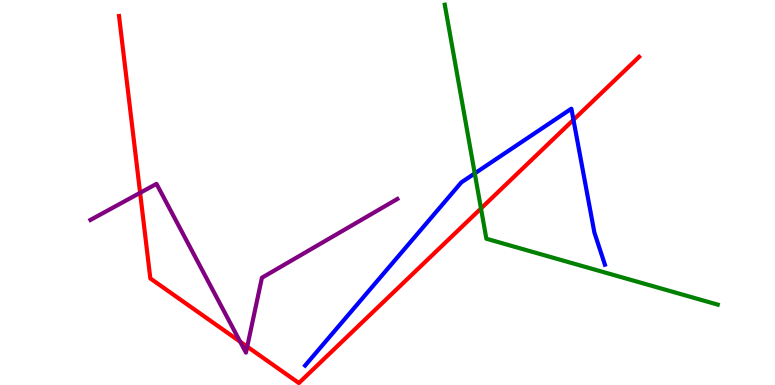[{'lines': ['blue', 'red'], 'intersections': [{'x': 7.4, 'y': 6.89}]}, {'lines': ['green', 'red'], 'intersections': [{'x': 6.21, 'y': 4.59}]}, {'lines': ['purple', 'red'], 'intersections': [{'x': 1.81, 'y': 4.99}, {'x': 3.1, 'y': 1.13}, {'x': 3.19, 'y': 0.996}]}, {'lines': ['blue', 'green'], 'intersections': [{'x': 6.13, 'y': 5.5}]}, {'lines': ['blue', 'purple'], 'intersections': []}, {'lines': ['green', 'purple'], 'intersections': []}]